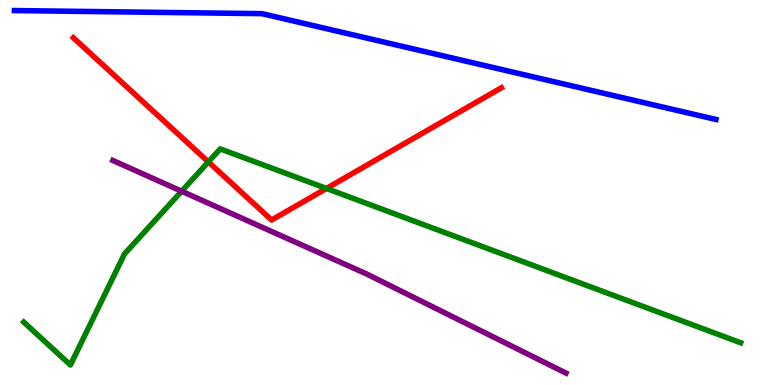[{'lines': ['blue', 'red'], 'intersections': []}, {'lines': ['green', 'red'], 'intersections': [{'x': 2.69, 'y': 5.79}, {'x': 4.21, 'y': 5.1}]}, {'lines': ['purple', 'red'], 'intersections': []}, {'lines': ['blue', 'green'], 'intersections': []}, {'lines': ['blue', 'purple'], 'intersections': []}, {'lines': ['green', 'purple'], 'intersections': [{'x': 2.34, 'y': 5.03}]}]